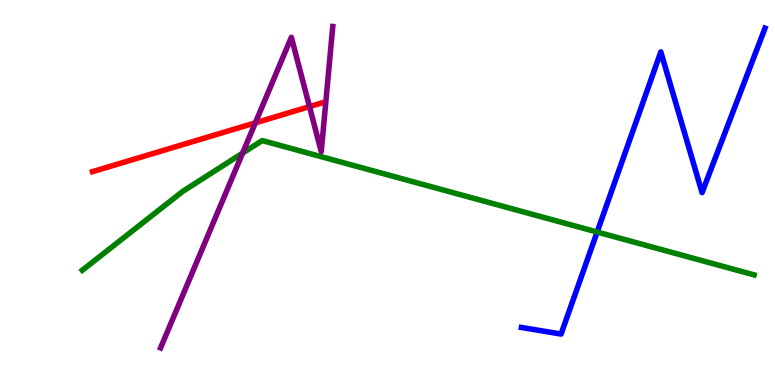[{'lines': ['blue', 'red'], 'intersections': []}, {'lines': ['green', 'red'], 'intersections': []}, {'lines': ['purple', 'red'], 'intersections': [{'x': 3.29, 'y': 6.81}, {'x': 3.99, 'y': 7.23}]}, {'lines': ['blue', 'green'], 'intersections': [{'x': 7.71, 'y': 3.97}]}, {'lines': ['blue', 'purple'], 'intersections': []}, {'lines': ['green', 'purple'], 'intersections': [{'x': 3.13, 'y': 6.02}]}]